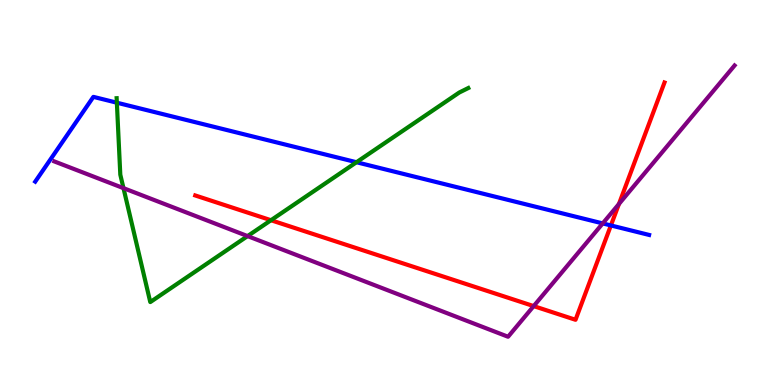[{'lines': ['blue', 'red'], 'intersections': [{'x': 7.88, 'y': 4.14}]}, {'lines': ['green', 'red'], 'intersections': [{'x': 3.5, 'y': 4.28}]}, {'lines': ['purple', 'red'], 'intersections': [{'x': 6.89, 'y': 2.05}, {'x': 7.99, 'y': 4.7}]}, {'lines': ['blue', 'green'], 'intersections': [{'x': 1.51, 'y': 7.33}, {'x': 4.6, 'y': 5.79}]}, {'lines': ['blue', 'purple'], 'intersections': [{'x': 7.78, 'y': 4.2}]}, {'lines': ['green', 'purple'], 'intersections': [{'x': 1.59, 'y': 5.11}, {'x': 3.19, 'y': 3.87}]}]